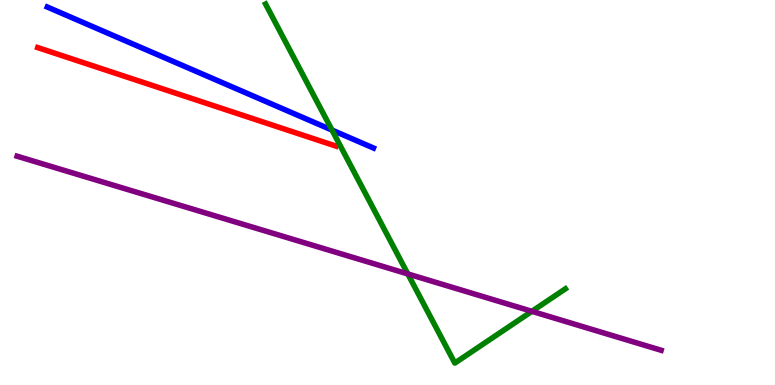[{'lines': ['blue', 'red'], 'intersections': []}, {'lines': ['green', 'red'], 'intersections': []}, {'lines': ['purple', 'red'], 'intersections': []}, {'lines': ['blue', 'green'], 'intersections': [{'x': 4.28, 'y': 6.62}]}, {'lines': ['blue', 'purple'], 'intersections': []}, {'lines': ['green', 'purple'], 'intersections': [{'x': 5.26, 'y': 2.88}, {'x': 6.86, 'y': 1.91}]}]